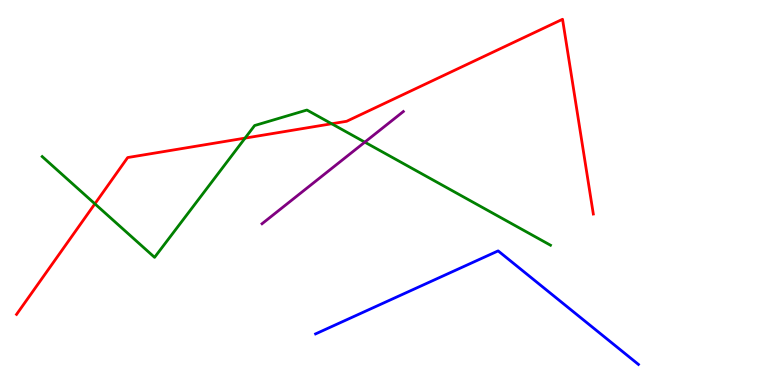[{'lines': ['blue', 'red'], 'intersections': []}, {'lines': ['green', 'red'], 'intersections': [{'x': 1.22, 'y': 4.71}, {'x': 3.16, 'y': 6.41}, {'x': 4.28, 'y': 6.79}]}, {'lines': ['purple', 'red'], 'intersections': []}, {'lines': ['blue', 'green'], 'intersections': []}, {'lines': ['blue', 'purple'], 'intersections': []}, {'lines': ['green', 'purple'], 'intersections': [{'x': 4.71, 'y': 6.31}]}]